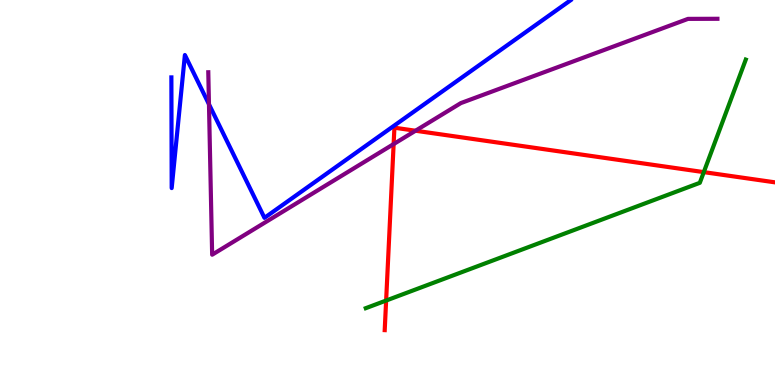[{'lines': ['blue', 'red'], 'intersections': []}, {'lines': ['green', 'red'], 'intersections': [{'x': 4.98, 'y': 2.19}, {'x': 9.08, 'y': 5.53}]}, {'lines': ['purple', 'red'], 'intersections': [{'x': 5.08, 'y': 6.26}, {'x': 5.36, 'y': 6.6}]}, {'lines': ['blue', 'green'], 'intersections': []}, {'lines': ['blue', 'purple'], 'intersections': [{'x': 2.7, 'y': 7.29}]}, {'lines': ['green', 'purple'], 'intersections': []}]